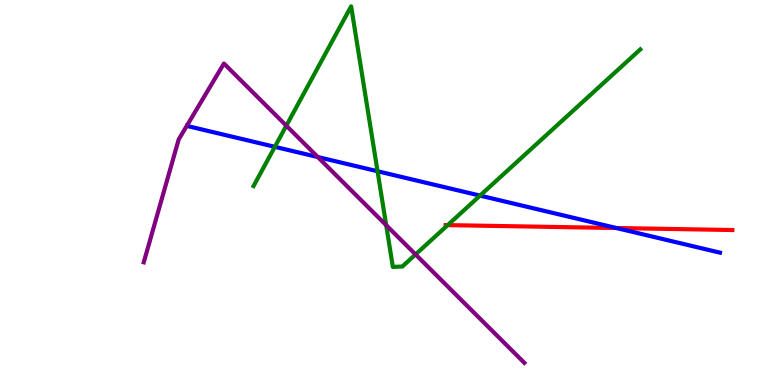[{'lines': ['blue', 'red'], 'intersections': [{'x': 7.95, 'y': 4.08}]}, {'lines': ['green', 'red'], 'intersections': [{'x': 5.78, 'y': 4.15}]}, {'lines': ['purple', 'red'], 'intersections': []}, {'lines': ['blue', 'green'], 'intersections': [{'x': 3.55, 'y': 6.19}, {'x': 4.87, 'y': 5.55}, {'x': 6.19, 'y': 4.92}]}, {'lines': ['blue', 'purple'], 'intersections': [{'x': 4.1, 'y': 5.92}]}, {'lines': ['green', 'purple'], 'intersections': [{'x': 3.69, 'y': 6.74}, {'x': 4.98, 'y': 4.15}, {'x': 5.36, 'y': 3.39}]}]